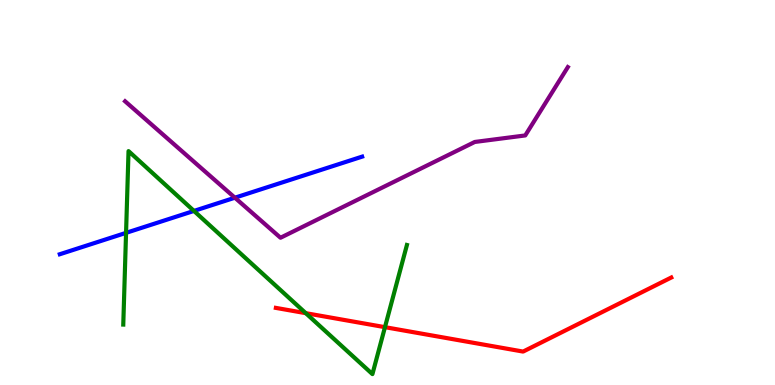[{'lines': ['blue', 'red'], 'intersections': []}, {'lines': ['green', 'red'], 'intersections': [{'x': 3.95, 'y': 1.87}, {'x': 4.97, 'y': 1.5}]}, {'lines': ['purple', 'red'], 'intersections': []}, {'lines': ['blue', 'green'], 'intersections': [{'x': 1.63, 'y': 3.95}, {'x': 2.5, 'y': 4.52}]}, {'lines': ['blue', 'purple'], 'intersections': [{'x': 3.03, 'y': 4.86}]}, {'lines': ['green', 'purple'], 'intersections': []}]